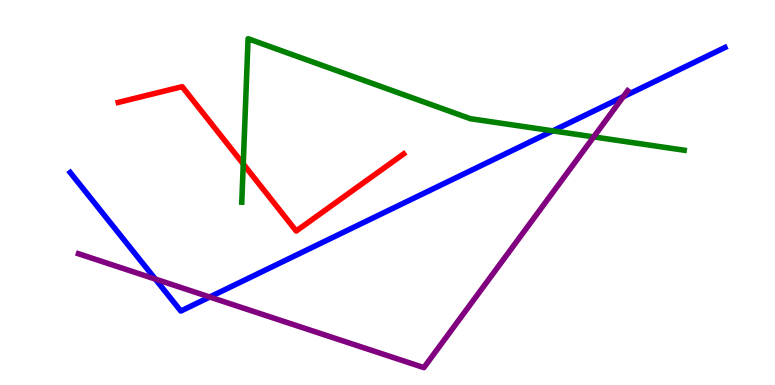[{'lines': ['blue', 'red'], 'intersections': []}, {'lines': ['green', 'red'], 'intersections': [{'x': 3.14, 'y': 5.74}]}, {'lines': ['purple', 'red'], 'intersections': []}, {'lines': ['blue', 'green'], 'intersections': [{'x': 7.13, 'y': 6.6}]}, {'lines': ['blue', 'purple'], 'intersections': [{'x': 2.0, 'y': 2.75}, {'x': 2.71, 'y': 2.29}, {'x': 8.04, 'y': 7.49}]}, {'lines': ['green', 'purple'], 'intersections': [{'x': 7.66, 'y': 6.44}]}]